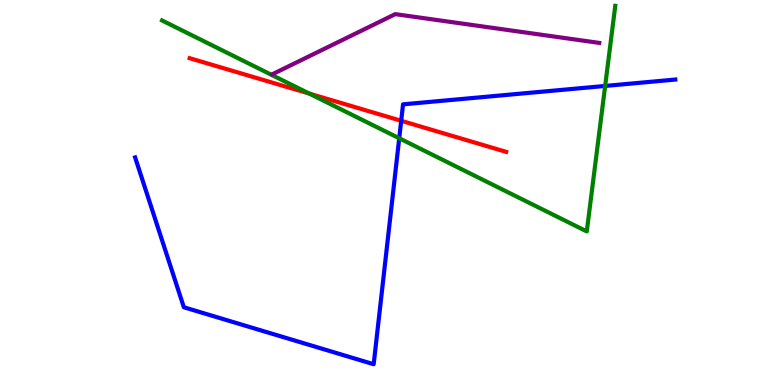[{'lines': ['blue', 'red'], 'intersections': [{'x': 5.18, 'y': 6.86}]}, {'lines': ['green', 'red'], 'intersections': [{'x': 3.99, 'y': 7.57}]}, {'lines': ['purple', 'red'], 'intersections': []}, {'lines': ['blue', 'green'], 'intersections': [{'x': 5.15, 'y': 6.41}, {'x': 7.81, 'y': 7.77}]}, {'lines': ['blue', 'purple'], 'intersections': []}, {'lines': ['green', 'purple'], 'intersections': []}]